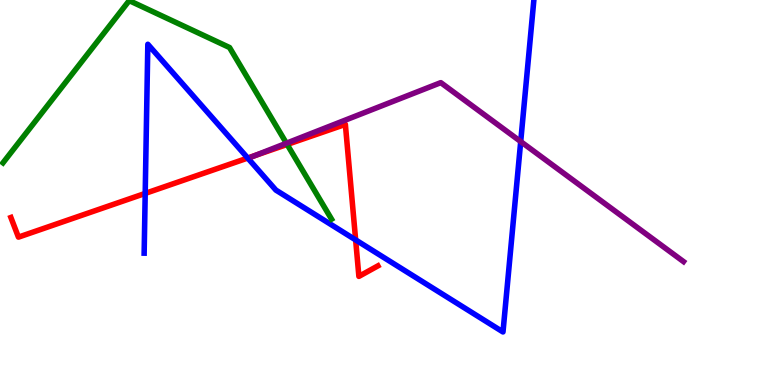[{'lines': ['blue', 'red'], 'intersections': [{'x': 1.87, 'y': 4.98}, {'x': 3.2, 'y': 5.89}, {'x': 4.59, 'y': 3.77}]}, {'lines': ['green', 'red'], 'intersections': [{'x': 3.71, 'y': 6.25}]}, {'lines': ['purple', 'red'], 'intersections': [{'x': 3.29, 'y': 5.96}]}, {'lines': ['blue', 'green'], 'intersections': []}, {'lines': ['blue', 'purple'], 'intersections': [{'x': 6.72, 'y': 6.32}]}, {'lines': ['green', 'purple'], 'intersections': [{'x': 3.7, 'y': 6.28}]}]